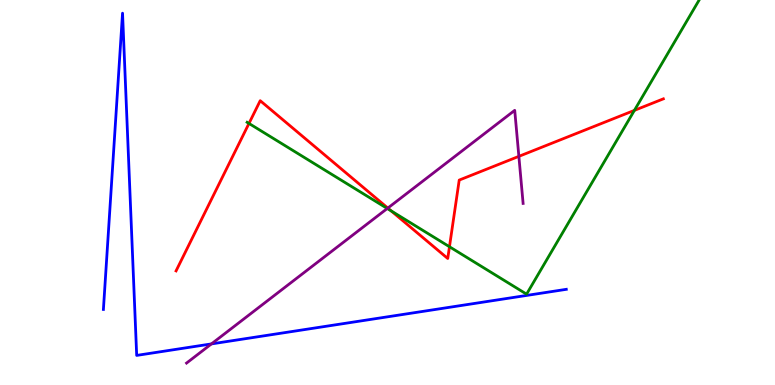[{'lines': ['blue', 'red'], 'intersections': []}, {'lines': ['green', 'red'], 'intersections': [{'x': 3.21, 'y': 6.79}, {'x': 5.05, 'y': 4.52}, {'x': 5.8, 'y': 3.59}, {'x': 8.19, 'y': 7.13}]}, {'lines': ['purple', 'red'], 'intersections': [{'x': 5.0, 'y': 4.6}, {'x': 6.7, 'y': 5.94}]}, {'lines': ['blue', 'green'], 'intersections': []}, {'lines': ['blue', 'purple'], 'intersections': [{'x': 2.73, 'y': 1.07}]}, {'lines': ['green', 'purple'], 'intersections': [{'x': 5.0, 'y': 4.58}]}]